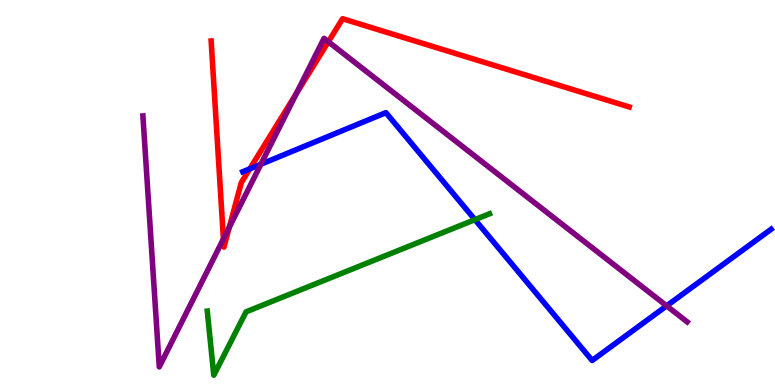[{'lines': ['blue', 'red'], 'intersections': [{'x': 3.22, 'y': 5.62}]}, {'lines': ['green', 'red'], 'intersections': []}, {'lines': ['purple', 'red'], 'intersections': [{'x': 2.88, 'y': 3.79}, {'x': 2.96, 'y': 4.1}, {'x': 3.82, 'y': 7.57}, {'x': 4.24, 'y': 8.92}]}, {'lines': ['blue', 'green'], 'intersections': [{'x': 6.13, 'y': 4.29}]}, {'lines': ['blue', 'purple'], 'intersections': [{'x': 3.37, 'y': 5.73}, {'x': 8.6, 'y': 2.06}]}, {'lines': ['green', 'purple'], 'intersections': []}]